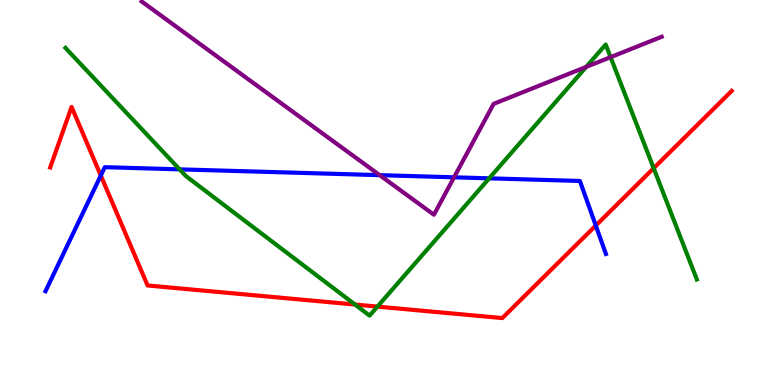[{'lines': ['blue', 'red'], 'intersections': [{'x': 1.3, 'y': 5.44}, {'x': 7.69, 'y': 4.14}]}, {'lines': ['green', 'red'], 'intersections': [{'x': 4.58, 'y': 2.09}, {'x': 4.87, 'y': 2.04}, {'x': 8.43, 'y': 5.63}]}, {'lines': ['purple', 'red'], 'intersections': []}, {'lines': ['blue', 'green'], 'intersections': [{'x': 2.32, 'y': 5.6}, {'x': 6.31, 'y': 5.37}]}, {'lines': ['blue', 'purple'], 'intersections': [{'x': 4.9, 'y': 5.45}, {'x': 5.86, 'y': 5.39}]}, {'lines': ['green', 'purple'], 'intersections': [{'x': 7.56, 'y': 8.26}, {'x': 7.88, 'y': 8.52}]}]